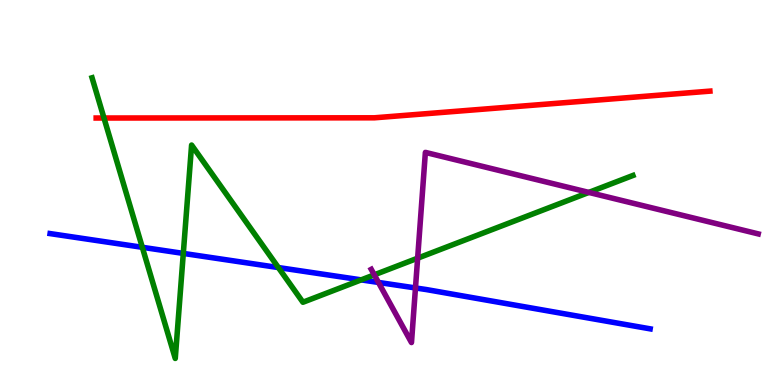[{'lines': ['blue', 'red'], 'intersections': []}, {'lines': ['green', 'red'], 'intersections': [{'x': 1.34, 'y': 6.93}]}, {'lines': ['purple', 'red'], 'intersections': []}, {'lines': ['blue', 'green'], 'intersections': [{'x': 1.84, 'y': 3.58}, {'x': 2.37, 'y': 3.42}, {'x': 3.59, 'y': 3.05}, {'x': 4.66, 'y': 2.73}]}, {'lines': ['blue', 'purple'], 'intersections': [{'x': 4.88, 'y': 2.66}, {'x': 5.36, 'y': 2.52}]}, {'lines': ['green', 'purple'], 'intersections': [{'x': 4.83, 'y': 2.86}, {'x': 5.39, 'y': 3.29}, {'x': 7.6, 'y': 5.0}]}]